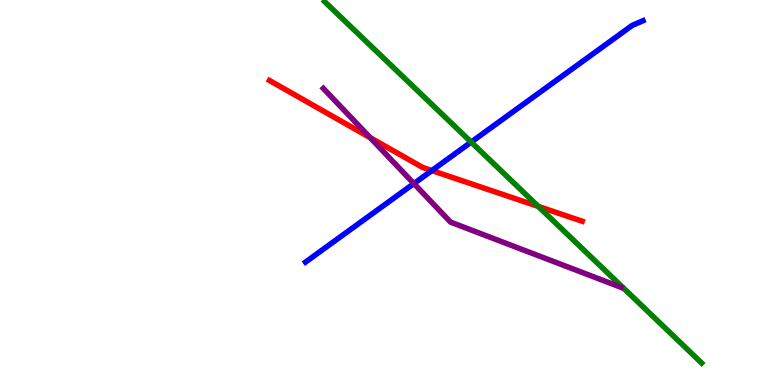[{'lines': ['blue', 'red'], 'intersections': [{'x': 5.57, 'y': 5.57}]}, {'lines': ['green', 'red'], 'intersections': [{'x': 6.95, 'y': 4.64}]}, {'lines': ['purple', 'red'], 'intersections': [{'x': 4.78, 'y': 6.42}]}, {'lines': ['blue', 'green'], 'intersections': [{'x': 6.08, 'y': 6.31}]}, {'lines': ['blue', 'purple'], 'intersections': [{'x': 5.34, 'y': 5.23}]}, {'lines': ['green', 'purple'], 'intersections': []}]